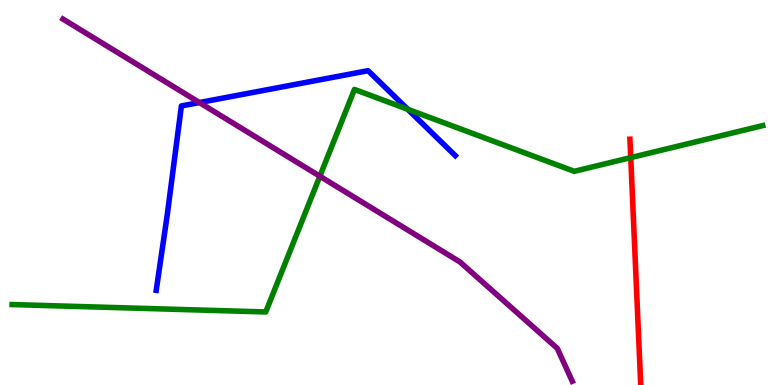[{'lines': ['blue', 'red'], 'intersections': []}, {'lines': ['green', 'red'], 'intersections': [{'x': 8.14, 'y': 5.91}]}, {'lines': ['purple', 'red'], 'intersections': []}, {'lines': ['blue', 'green'], 'intersections': [{'x': 5.26, 'y': 7.16}]}, {'lines': ['blue', 'purple'], 'intersections': [{'x': 2.57, 'y': 7.34}]}, {'lines': ['green', 'purple'], 'intersections': [{'x': 4.13, 'y': 5.42}]}]